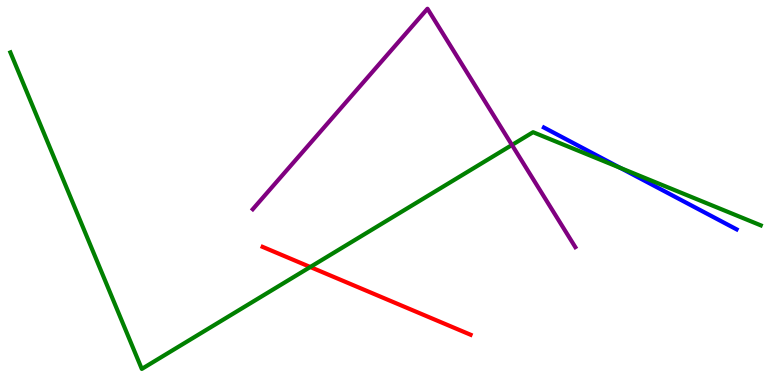[{'lines': ['blue', 'red'], 'intersections': []}, {'lines': ['green', 'red'], 'intersections': [{'x': 4.0, 'y': 3.06}]}, {'lines': ['purple', 'red'], 'intersections': []}, {'lines': ['blue', 'green'], 'intersections': [{'x': 8.0, 'y': 5.64}]}, {'lines': ['blue', 'purple'], 'intersections': []}, {'lines': ['green', 'purple'], 'intersections': [{'x': 6.61, 'y': 6.23}]}]